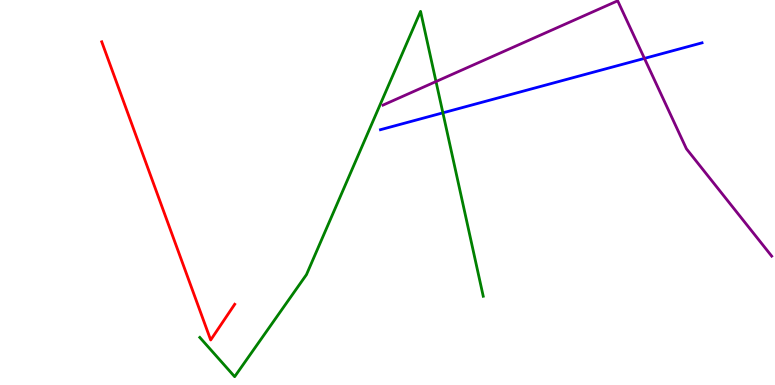[{'lines': ['blue', 'red'], 'intersections': []}, {'lines': ['green', 'red'], 'intersections': []}, {'lines': ['purple', 'red'], 'intersections': []}, {'lines': ['blue', 'green'], 'intersections': [{'x': 5.71, 'y': 7.07}]}, {'lines': ['blue', 'purple'], 'intersections': [{'x': 8.32, 'y': 8.48}]}, {'lines': ['green', 'purple'], 'intersections': [{'x': 5.63, 'y': 7.88}]}]